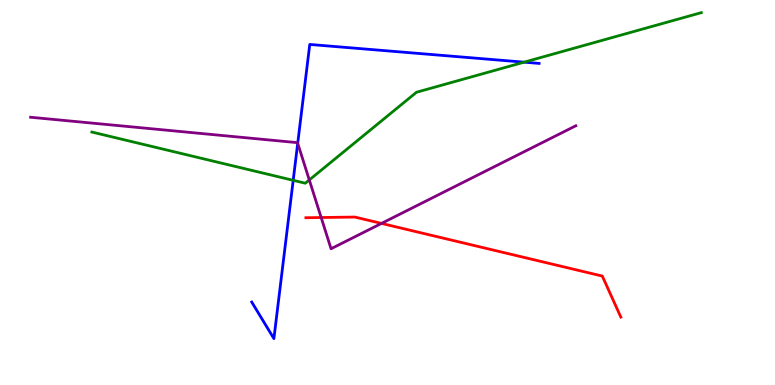[{'lines': ['blue', 'red'], 'intersections': []}, {'lines': ['green', 'red'], 'intersections': []}, {'lines': ['purple', 'red'], 'intersections': [{'x': 4.14, 'y': 4.35}, {'x': 4.92, 'y': 4.2}]}, {'lines': ['blue', 'green'], 'intersections': [{'x': 3.78, 'y': 5.32}, {'x': 6.76, 'y': 8.39}]}, {'lines': ['blue', 'purple'], 'intersections': [{'x': 3.84, 'y': 6.28}]}, {'lines': ['green', 'purple'], 'intersections': [{'x': 3.99, 'y': 5.33}]}]